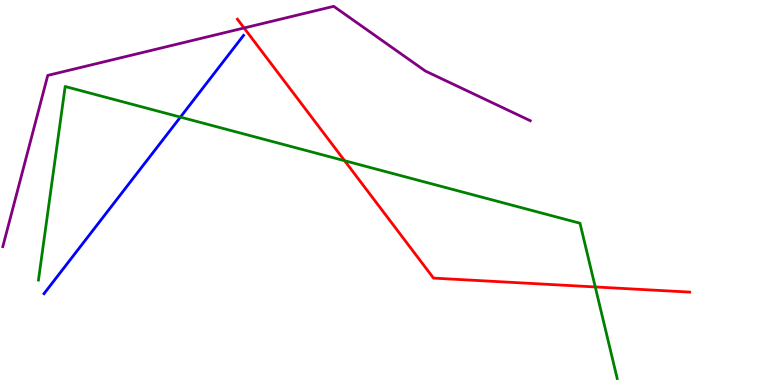[{'lines': ['blue', 'red'], 'intersections': []}, {'lines': ['green', 'red'], 'intersections': [{'x': 4.45, 'y': 5.83}, {'x': 7.68, 'y': 2.55}]}, {'lines': ['purple', 'red'], 'intersections': [{'x': 3.15, 'y': 9.27}]}, {'lines': ['blue', 'green'], 'intersections': [{'x': 2.33, 'y': 6.96}]}, {'lines': ['blue', 'purple'], 'intersections': []}, {'lines': ['green', 'purple'], 'intersections': []}]